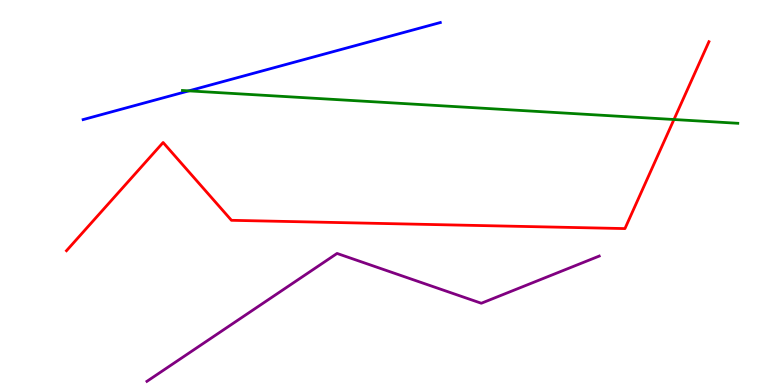[{'lines': ['blue', 'red'], 'intersections': []}, {'lines': ['green', 'red'], 'intersections': [{'x': 8.7, 'y': 6.9}]}, {'lines': ['purple', 'red'], 'intersections': []}, {'lines': ['blue', 'green'], 'intersections': [{'x': 2.44, 'y': 7.64}]}, {'lines': ['blue', 'purple'], 'intersections': []}, {'lines': ['green', 'purple'], 'intersections': []}]